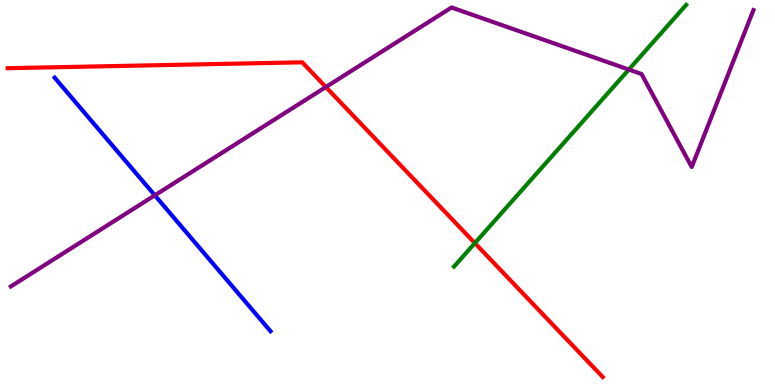[{'lines': ['blue', 'red'], 'intersections': []}, {'lines': ['green', 'red'], 'intersections': [{'x': 6.13, 'y': 3.69}]}, {'lines': ['purple', 'red'], 'intersections': [{'x': 4.2, 'y': 7.74}]}, {'lines': ['blue', 'green'], 'intersections': []}, {'lines': ['blue', 'purple'], 'intersections': [{'x': 2.0, 'y': 4.93}]}, {'lines': ['green', 'purple'], 'intersections': [{'x': 8.11, 'y': 8.19}]}]